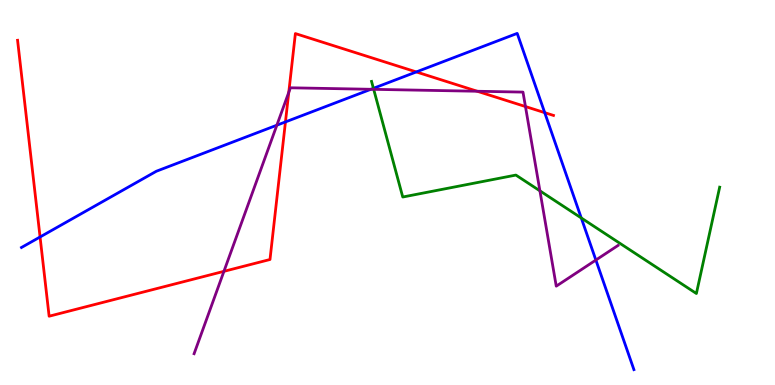[{'lines': ['blue', 'red'], 'intersections': [{'x': 0.517, 'y': 3.84}, {'x': 3.68, 'y': 6.83}, {'x': 5.37, 'y': 8.13}, {'x': 7.03, 'y': 7.07}]}, {'lines': ['green', 'red'], 'intersections': []}, {'lines': ['purple', 'red'], 'intersections': [{'x': 2.89, 'y': 2.95}, {'x': 3.73, 'y': 7.6}, {'x': 6.16, 'y': 7.63}, {'x': 6.78, 'y': 7.23}]}, {'lines': ['blue', 'green'], 'intersections': [{'x': 4.82, 'y': 7.71}, {'x': 7.5, 'y': 4.34}]}, {'lines': ['blue', 'purple'], 'intersections': [{'x': 3.57, 'y': 6.75}, {'x': 4.79, 'y': 7.68}, {'x': 7.69, 'y': 3.25}]}, {'lines': ['green', 'purple'], 'intersections': [{'x': 4.82, 'y': 7.68}, {'x': 6.97, 'y': 5.04}]}]